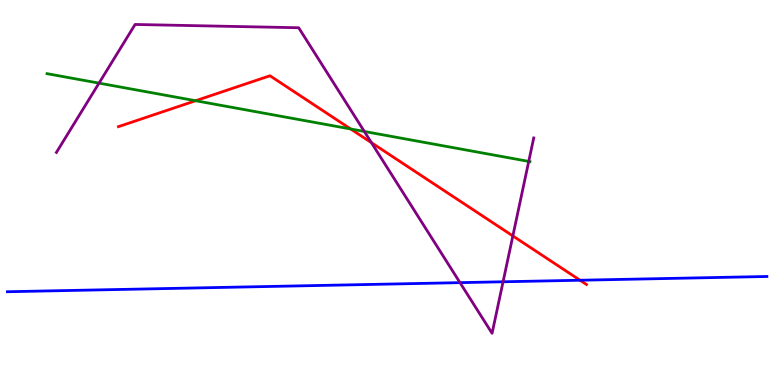[{'lines': ['blue', 'red'], 'intersections': [{'x': 7.48, 'y': 2.72}]}, {'lines': ['green', 'red'], 'intersections': [{'x': 2.52, 'y': 7.38}, {'x': 4.52, 'y': 6.65}]}, {'lines': ['purple', 'red'], 'intersections': [{'x': 4.79, 'y': 6.29}, {'x': 6.62, 'y': 3.87}]}, {'lines': ['blue', 'green'], 'intersections': []}, {'lines': ['blue', 'purple'], 'intersections': [{'x': 5.94, 'y': 2.66}, {'x': 6.49, 'y': 2.68}]}, {'lines': ['green', 'purple'], 'intersections': [{'x': 1.28, 'y': 7.84}, {'x': 4.7, 'y': 6.59}, {'x': 6.82, 'y': 5.81}]}]